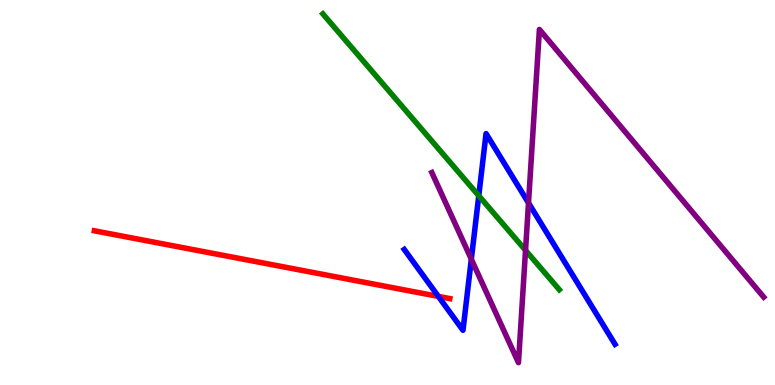[{'lines': ['blue', 'red'], 'intersections': [{'x': 5.66, 'y': 2.3}]}, {'lines': ['green', 'red'], 'intersections': []}, {'lines': ['purple', 'red'], 'intersections': []}, {'lines': ['blue', 'green'], 'intersections': [{'x': 6.18, 'y': 4.92}]}, {'lines': ['blue', 'purple'], 'intersections': [{'x': 6.08, 'y': 3.27}, {'x': 6.82, 'y': 4.73}]}, {'lines': ['green', 'purple'], 'intersections': [{'x': 6.78, 'y': 3.5}]}]